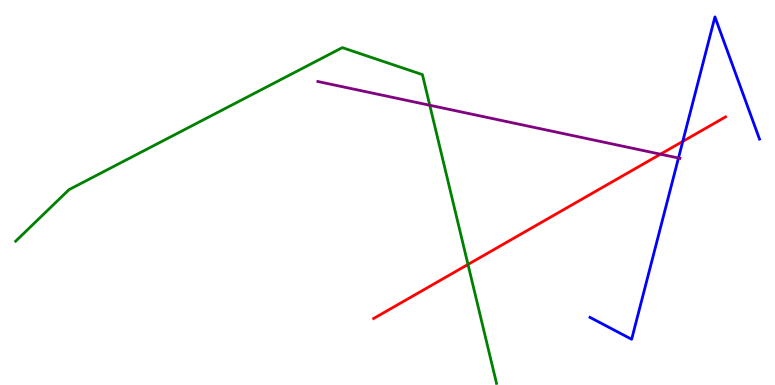[{'lines': ['blue', 'red'], 'intersections': [{'x': 8.81, 'y': 6.33}]}, {'lines': ['green', 'red'], 'intersections': [{'x': 6.04, 'y': 3.13}]}, {'lines': ['purple', 'red'], 'intersections': [{'x': 8.52, 'y': 5.99}]}, {'lines': ['blue', 'green'], 'intersections': []}, {'lines': ['blue', 'purple'], 'intersections': [{'x': 8.75, 'y': 5.9}]}, {'lines': ['green', 'purple'], 'intersections': [{'x': 5.55, 'y': 7.27}]}]